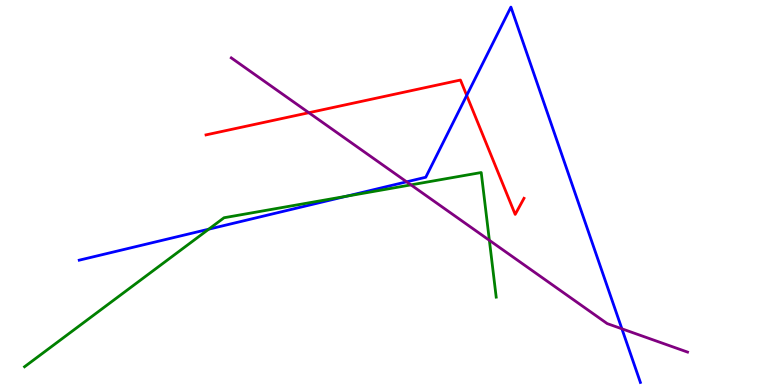[{'lines': ['blue', 'red'], 'intersections': [{'x': 6.02, 'y': 7.52}]}, {'lines': ['green', 'red'], 'intersections': []}, {'lines': ['purple', 'red'], 'intersections': [{'x': 3.99, 'y': 7.07}]}, {'lines': ['blue', 'green'], 'intersections': [{'x': 2.69, 'y': 4.05}, {'x': 4.47, 'y': 4.9}]}, {'lines': ['blue', 'purple'], 'intersections': [{'x': 5.25, 'y': 5.28}, {'x': 8.02, 'y': 1.46}]}, {'lines': ['green', 'purple'], 'intersections': [{'x': 5.3, 'y': 5.2}, {'x': 6.31, 'y': 3.76}]}]